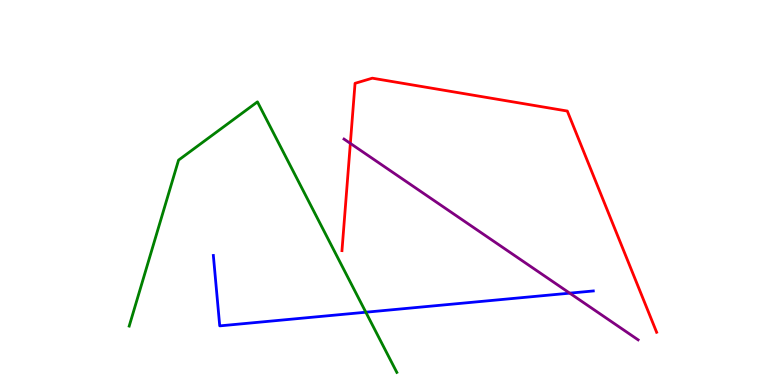[{'lines': ['blue', 'red'], 'intersections': []}, {'lines': ['green', 'red'], 'intersections': []}, {'lines': ['purple', 'red'], 'intersections': [{'x': 4.52, 'y': 6.28}]}, {'lines': ['blue', 'green'], 'intersections': [{'x': 4.72, 'y': 1.89}]}, {'lines': ['blue', 'purple'], 'intersections': [{'x': 7.35, 'y': 2.39}]}, {'lines': ['green', 'purple'], 'intersections': []}]